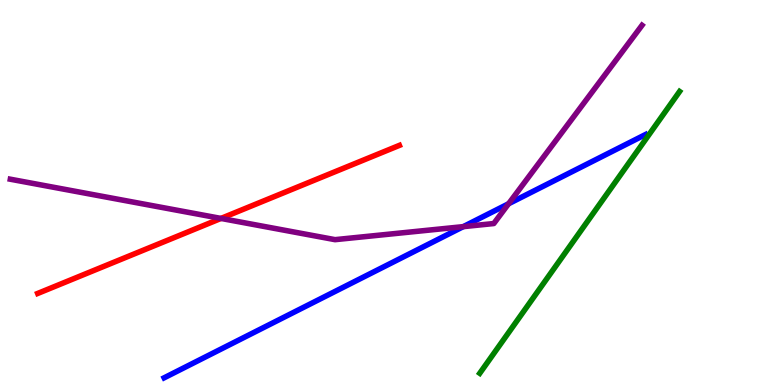[{'lines': ['blue', 'red'], 'intersections': []}, {'lines': ['green', 'red'], 'intersections': []}, {'lines': ['purple', 'red'], 'intersections': [{'x': 2.85, 'y': 4.33}]}, {'lines': ['blue', 'green'], 'intersections': []}, {'lines': ['blue', 'purple'], 'intersections': [{'x': 5.98, 'y': 4.11}, {'x': 6.56, 'y': 4.71}]}, {'lines': ['green', 'purple'], 'intersections': []}]